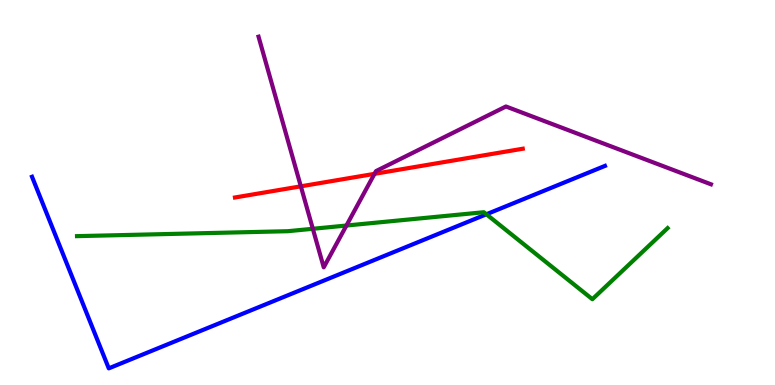[{'lines': ['blue', 'red'], 'intersections': []}, {'lines': ['green', 'red'], 'intersections': []}, {'lines': ['purple', 'red'], 'intersections': [{'x': 3.88, 'y': 5.16}, {'x': 4.83, 'y': 5.48}]}, {'lines': ['blue', 'green'], 'intersections': [{'x': 6.28, 'y': 4.43}]}, {'lines': ['blue', 'purple'], 'intersections': []}, {'lines': ['green', 'purple'], 'intersections': [{'x': 4.04, 'y': 4.06}, {'x': 4.47, 'y': 4.14}]}]